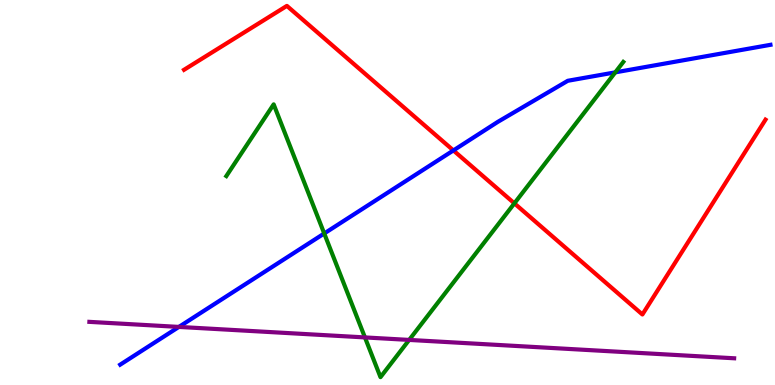[{'lines': ['blue', 'red'], 'intersections': [{'x': 5.85, 'y': 6.09}]}, {'lines': ['green', 'red'], 'intersections': [{'x': 6.64, 'y': 4.72}]}, {'lines': ['purple', 'red'], 'intersections': []}, {'lines': ['blue', 'green'], 'intersections': [{'x': 4.18, 'y': 3.94}, {'x': 7.94, 'y': 8.12}]}, {'lines': ['blue', 'purple'], 'intersections': [{'x': 2.31, 'y': 1.51}]}, {'lines': ['green', 'purple'], 'intersections': [{'x': 4.71, 'y': 1.24}, {'x': 5.28, 'y': 1.17}]}]